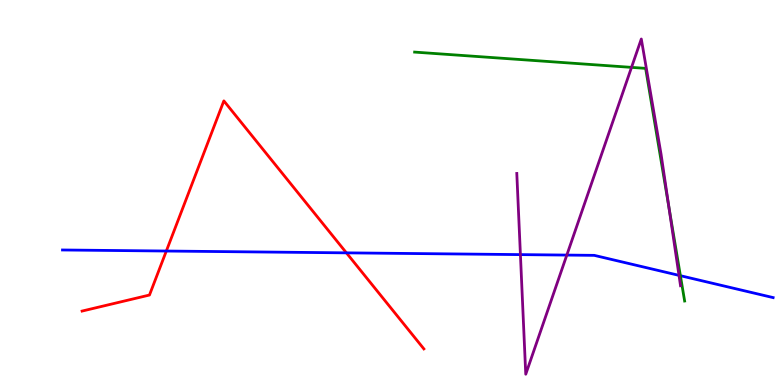[{'lines': ['blue', 'red'], 'intersections': [{'x': 2.15, 'y': 3.48}, {'x': 4.47, 'y': 3.43}]}, {'lines': ['green', 'red'], 'intersections': []}, {'lines': ['purple', 'red'], 'intersections': []}, {'lines': ['blue', 'green'], 'intersections': [{'x': 8.78, 'y': 2.84}]}, {'lines': ['blue', 'purple'], 'intersections': [{'x': 6.72, 'y': 3.39}, {'x': 7.31, 'y': 3.37}, {'x': 8.76, 'y': 2.85}]}, {'lines': ['green', 'purple'], 'intersections': [{'x': 8.15, 'y': 8.25}, {'x': 8.63, 'y': 4.61}]}]